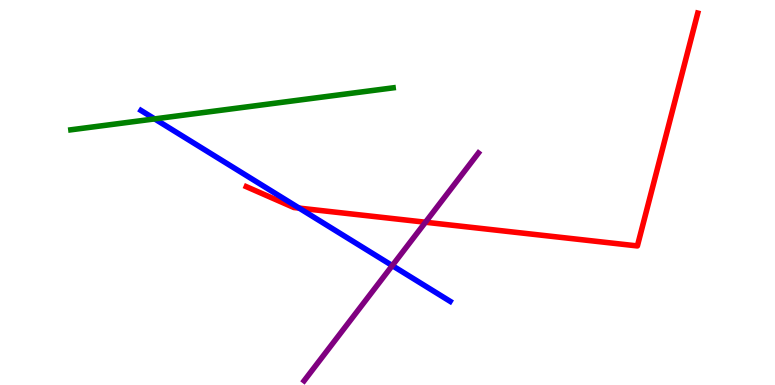[{'lines': ['blue', 'red'], 'intersections': [{'x': 3.86, 'y': 4.59}]}, {'lines': ['green', 'red'], 'intersections': []}, {'lines': ['purple', 'red'], 'intersections': [{'x': 5.49, 'y': 4.23}]}, {'lines': ['blue', 'green'], 'intersections': [{'x': 2.0, 'y': 6.91}]}, {'lines': ['blue', 'purple'], 'intersections': [{'x': 5.06, 'y': 3.1}]}, {'lines': ['green', 'purple'], 'intersections': []}]